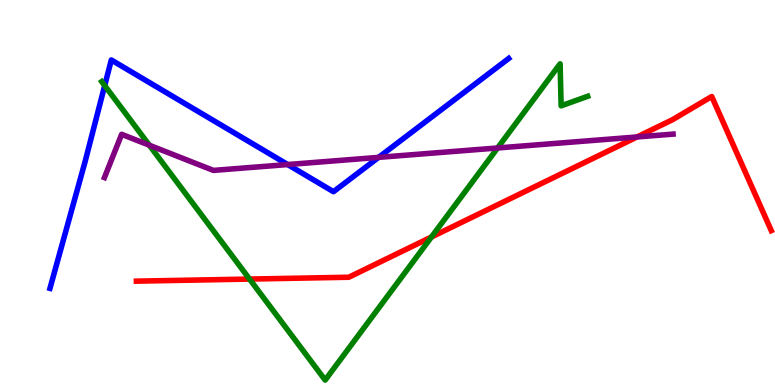[{'lines': ['blue', 'red'], 'intersections': []}, {'lines': ['green', 'red'], 'intersections': [{'x': 3.22, 'y': 2.75}, {'x': 5.57, 'y': 3.84}]}, {'lines': ['purple', 'red'], 'intersections': [{'x': 8.22, 'y': 6.44}]}, {'lines': ['blue', 'green'], 'intersections': [{'x': 1.35, 'y': 7.78}]}, {'lines': ['blue', 'purple'], 'intersections': [{'x': 3.71, 'y': 5.73}, {'x': 4.89, 'y': 5.91}]}, {'lines': ['green', 'purple'], 'intersections': [{'x': 1.93, 'y': 6.23}, {'x': 6.42, 'y': 6.16}]}]